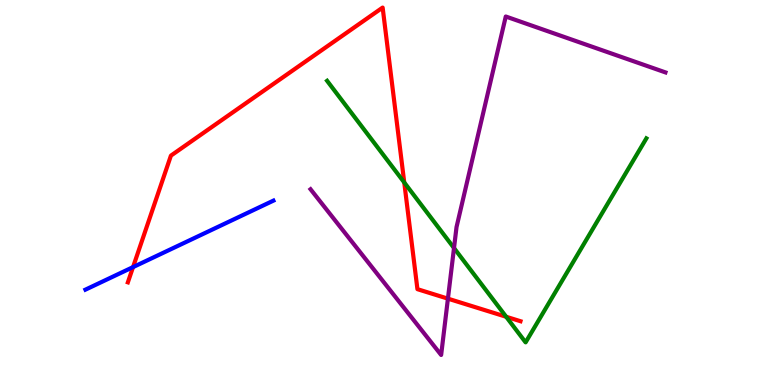[{'lines': ['blue', 'red'], 'intersections': [{'x': 1.72, 'y': 3.06}]}, {'lines': ['green', 'red'], 'intersections': [{'x': 5.22, 'y': 5.26}, {'x': 6.53, 'y': 1.77}]}, {'lines': ['purple', 'red'], 'intersections': [{'x': 5.78, 'y': 2.24}]}, {'lines': ['blue', 'green'], 'intersections': []}, {'lines': ['blue', 'purple'], 'intersections': []}, {'lines': ['green', 'purple'], 'intersections': [{'x': 5.86, 'y': 3.56}]}]